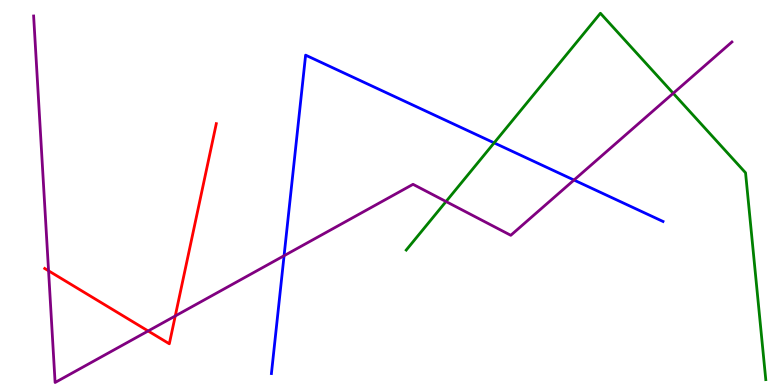[{'lines': ['blue', 'red'], 'intersections': []}, {'lines': ['green', 'red'], 'intersections': []}, {'lines': ['purple', 'red'], 'intersections': [{'x': 0.627, 'y': 2.97}, {'x': 1.91, 'y': 1.4}, {'x': 2.26, 'y': 1.79}]}, {'lines': ['blue', 'green'], 'intersections': [{'x': 6.38, 'y': 6.29}]}, {'lines': ['blue', 'purple'], 'intersections': [{'x': 3.67, 'y': 3.36}, {'x': 7.41, 'y': 5.32}]}, {'lines': ['green', 'purple'], 'intersections': [{'x': 5.76, 'y': 4.77}, {'x': 8.69, 'y': 7.58}]}]